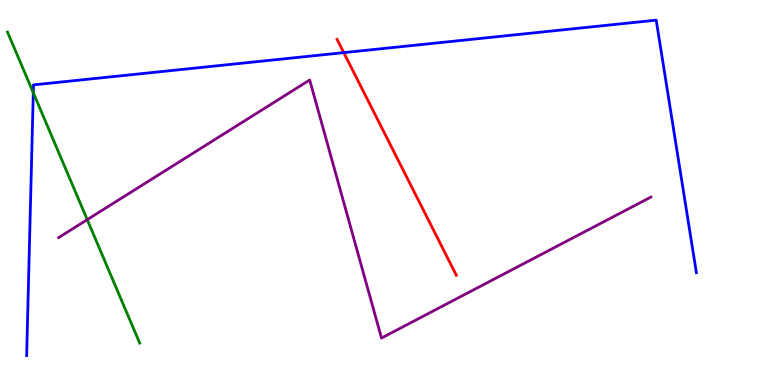[{'lines': ['blue', 'red'], 'intersections': [{'x': 4.44, 'y': 8.63}]}, {'lines': ['green', 'red'], 'intersections': []}, {'lines': ['purple', 'red'], 'intersections': []}, {'lines': ['blue', 'green'], 'intersections': [{'x': 0.43, 'y': 7.59}]}, {'lines': ['blue', 'purple'], 'intersections': []}, {'lines': ['green', 'purple'], 'intersections': [{'x': 1.13, 'y': 4.29}]}]